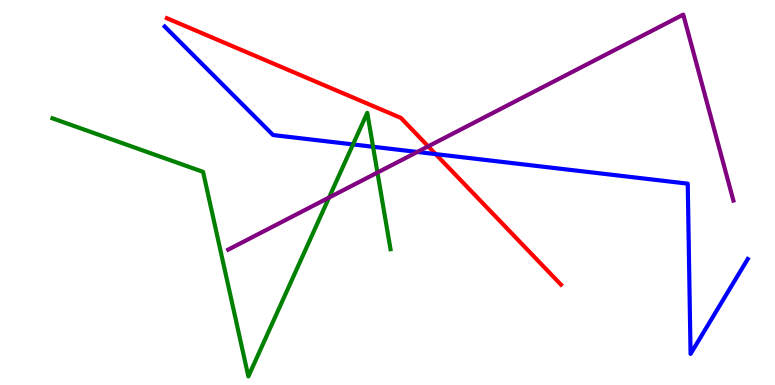[{'lines': ['blue', 'red'], 'intersections': [{'x': 5.62, 'y': 6.0}]}, {'lines': ['green', 'red'], 'intersections': []}, {'lines': ['purple', 'red'], 'intersections': [{'x': 5.53, 'y': 6.2}]}, {'lines': ['blue', 'green'], 'intersections': [{'x': 4.55, 'y': 6.25}, {'x': 4.81, 'y': 6.19}]}, {'lines': ['blue', 'purple'], 'intersections': [{'x': 5.38, 'y': 6.05}]}, {'lines': ['green', 'purple'], 'intersections': [{'x': 4.25, 'y': 4.87}, {'x': 4.87, 'y': 5.52}]}]